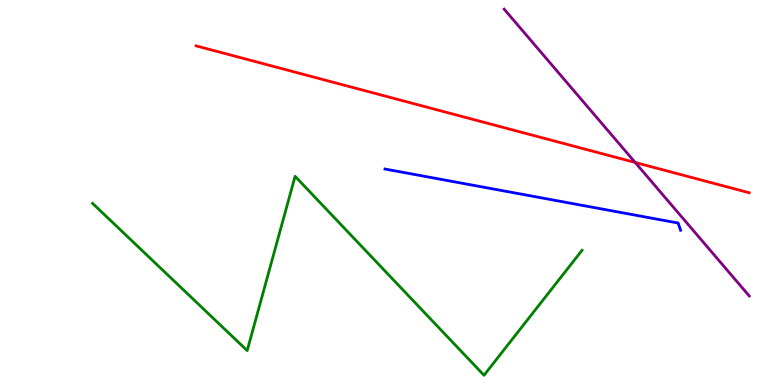[{'lines': ['blue', 'red'], 'intersections': []}, {'lines': ['green', 'red'], 'intersections': []}, {'lines': ['purple', 'red'], 'intersections': [{'x': 8.2, 'y': 5.78}]}, {'lines': ['blue', 'green'], 'intersections': []}, {'lines': ['blue', 'purple'], 'intersections': []}, {'lines': ['green', 'purple'], 'intersections': []}]